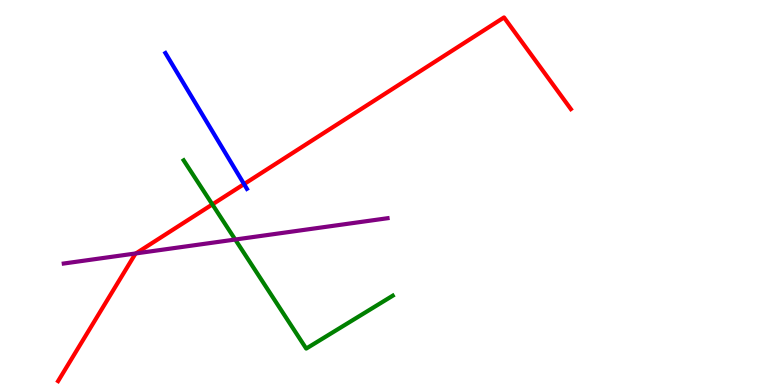[{'lines': ['blue', 'red'], 'intersections': [{'x': 3.15, 'y': 5.22}]}, {'lines': ['green', 'red'], 'intersections': [{'x': 2.74, 'y': 4.69}]}, {'lines': ['purple', 'red'], 'intersections': [{'x': 1.75, 'y': 3.42}]}, {'lines': ['blue', 'green'], 'intersections': []}, {'lines': ['blue', 'purple'], 'intersections': []}, {'lines': ['green', 'purple'], 'intersections': [{'x': 3.04, 'y': 3.78}]}]